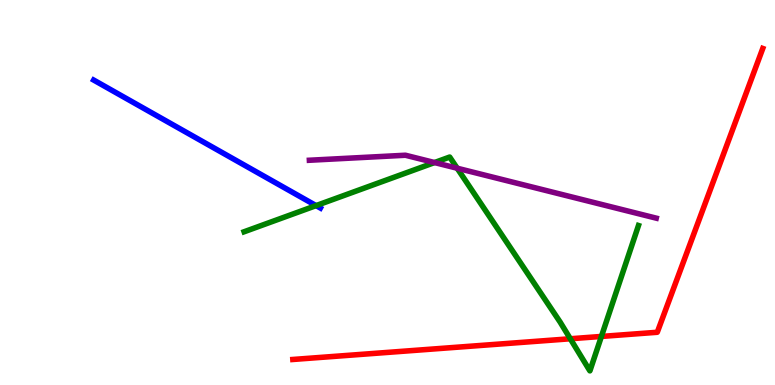[{'lines': ['blue', 'red'], 'intersections': []}, {'lines': ['green', 'red'], 'intersections': [{'x': 7.36, 'y': 1.2}, {'x': 7.76, 'y': 1.26}]}, {'lines': ['purple', 'red'], 'intersections': []}, {'lines': ['blue', 'green'], 'intersections': [{'x': 4.08, 'y': 4.66}]}, {'lines': ['blue', 'purple'], 'intersections': []}, {'lines': ['green', 'purple'], 'intersections': [{'x': 5.61, 'y': 5.78}, {'x': 5.9, 'y': 5.63}]}]